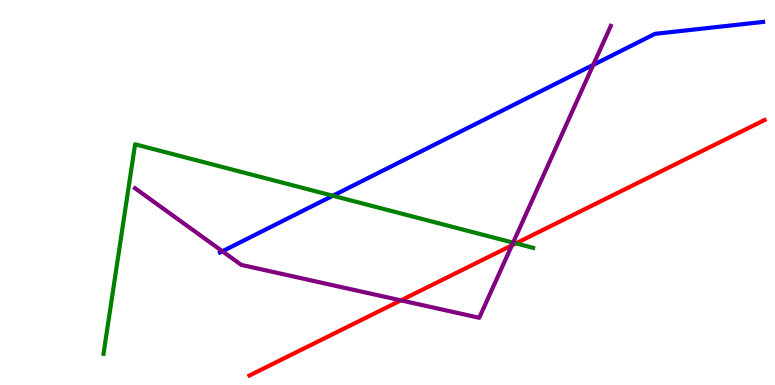[{'lines': ['blue', 'red'], 'intersections': []}, {'lines': ['green', 'red'], 'intersections': [{'x': 6.66, 'y': 3.68}]}, {'lines': ['purple', 'red'], 'intersections': [{'x': 5.17, 'y': 2.2}, {'x': 6.61, 'y': 3.63}]}, {'lines': ['blue', 'green'], 'intersections': [{'x': 4.29, 'y': 4.92}]}, {'lines': ['blue', 'purple'], 'intersections': [{'x': 2.87, 'y': 3.47}, {'x': 7.65, 'y': 8.31}]}, {'lines': ['green', 'purple'], 'intersections': [{'x': 6.62, 'y': 3.7}]}]